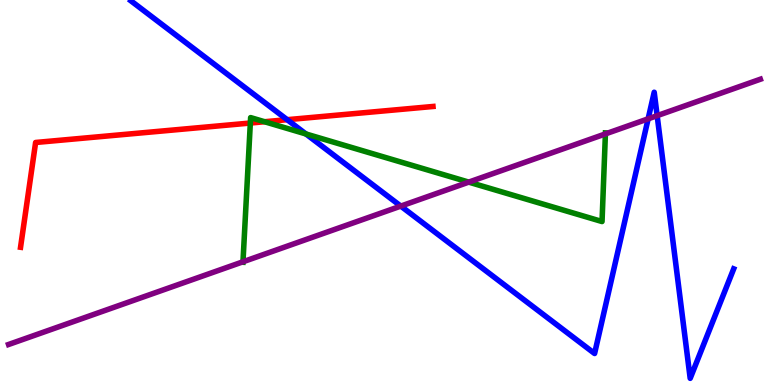[{'lines': ['blue', 'red'], 'intersections': [{'x': 3.71, 'y': 6.89}]}, {'lines': ['green', 'red'], 'intersections': [{'x': 3.23, 'y': 6.8}, {'x': 3.41, 'y': 6.84}]}, {'lines': ['purple', 'red'], 'intersections': []}, {'lines': ['blue', 'green'], 'intersections': [{'x': 3.95, 'y': 6.52}]}, {'lines': ['blue', 'purple'], 'intersections': [{'x': 5.17, 'y': 4.65}, {'x': 8.36, 'y': 6.91}, {'x': 8.48, 'y': 7.0}]}, {'lines': ['green', 'purple'], 'intersections': [{'x': 3.14, 'y': 3.2}, {'x': 6.05, 'y': 5.27}, {'x': 7.81, 'y': 6.52}]}]